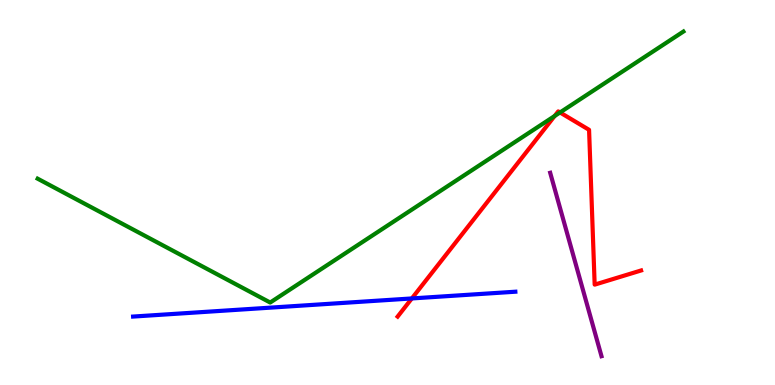[{'lines': ['blue', 'red'], 'intersections': [{'x': 5.31, 'y': 2.25}]}, {'lines': ['green', 'red'], 'intersections': [{'x': 7.16, 'y': 6.99}, {'x': 7.23, 'y': 7.08}]}, {'lines': ['purple', 'red'], 'intersections': []}, {'lines': ['blue', 'green'], 'intersections': []}, {'lines': ['blue', 'purple'], 'intersections': []}, {'lines': ['green', 'purple'], 'intersections': []}]